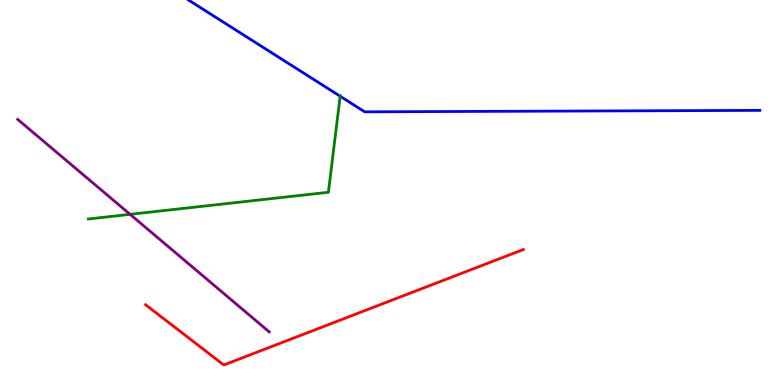[{'lines': ['blue', 'red'], 'intersections': []}, {'lines': ['green', 'red'], 'intersections': []}, {'lines': ['purple', 'red'], 'intersections': []}, {'lines': ['blue', 'green'], 'intersections': [{'x': 4.39, 'y': 7.5}]}, {'lines': ['blue', 'purple'], 'intersections': []}, {'lines': ['green', 'purple'], 'intersections': [{'x': 1.68, 'y': 4.43}]}]